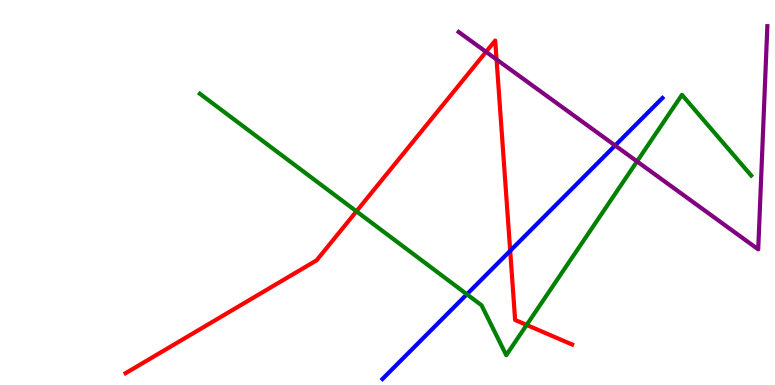[{'lines': ['blue', 'red'], 'intersections': [{'x': 6.58, 'y': 3.49}]}, {'lines': ['green', 'red'], 'intersections': [{'x': 4.6, 'y': 4.51}, {'x': 6.8, 'y': 1.56}]}, {'lines': ['purple', 'red'], 'intersections': [{'x': 6.27, 'y': 8.65}, {'x': 6.41, 'y': 8.46}]}, {'lines': ['blue', 'green'], 'intersections': [{'x': 6.02, 'y': 2.36}]}, {'lines': ['blue', 'purple'], 'intersections': [{'x': 7.94, 'y': 6.22}]}, {'lines': ['green', 'purple'], 'intersections': [{'x': 8.22, 'y': 5.81}]}]